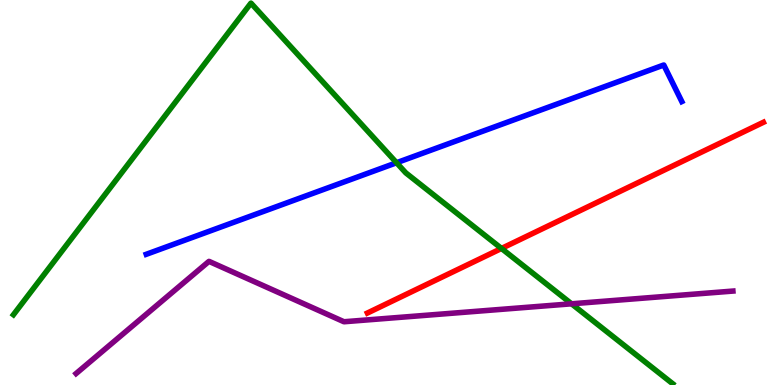[{'lines': ['blue', 'red'], 'intersections': []}, {'lines': ['green', 'red'], 'intersections': [{'x': 6.47, 'y': 3.55}]}, {'lines': ['purple', 'red'], 'intersections': []}, {'lines': ['blue', 'green'], 'intersections': [{'x': 5.12, 'y': 5.77}]}, {'lines': ['blue', 'purple'], 'intersections': []}, {'lines': ['green', 'purple'], 'intersections': [{'x': 7.37, 'y': 2.11}]}]